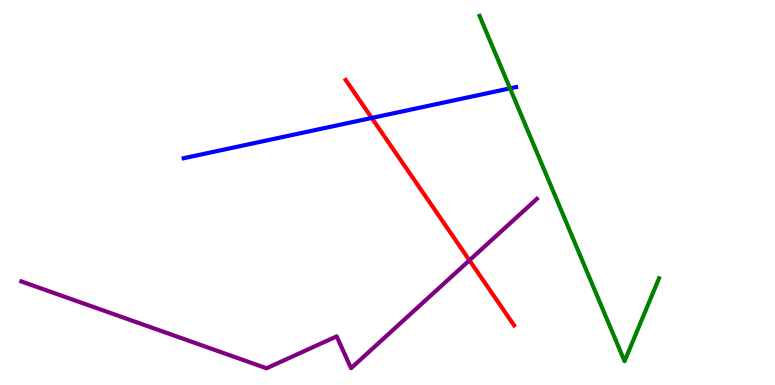[{'lines': ['blue', 'red'], 'intersections': [{'x': 4.8, 'y': 6.94}]}, {'lines': ['green', 'red'], 'intersections': []}, {'lines': ['purple', 'red'], 'intersections': [{'x': 6.06, 'y': 3.24}]}, {'lines': ['blue', 'green'], 'intersections': [{'x': 6.58, 'y': 7.7}]}, {'lines': ['blue', 'purple'], 'intersections': []}, {'lines': ['green', 'purple'], 'intersections': []}]